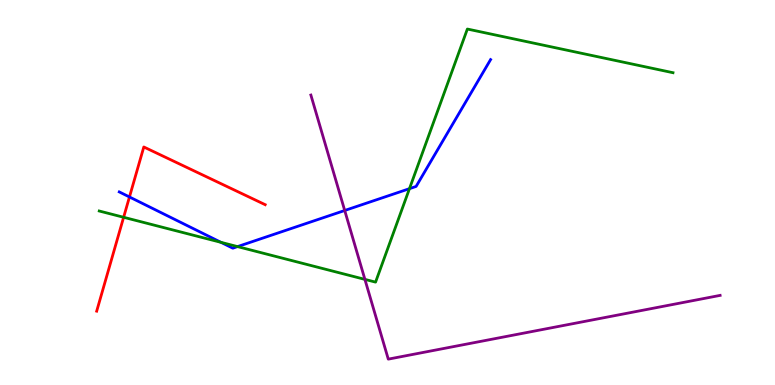[{'lines': ['blue', 'red'], 'intersections': [{'x': 1.67, 'y': 4.88}]}, {'lines': ['green', 'red'], 'intersections': [{'x': 1.6, 'y': 4.36}]}, {'lines': ['purple', 'red'], 'intersections': []}, {'lines': ['blue', 'green'], 'intersections': [{'x': 2.85, 'y': 3.71}, {'x': 3.06, 'y': 3.59}, {'x': 5.28, 'y': 5.1}]}, {'lines': ['blue', 'purple'], 'intersections': [{'x': 4.45, 'y': 4.53}]}, {'lines': ['green', 'purple'], 'intersections': [{'x': 4.71, 'y': 2.74}]}]